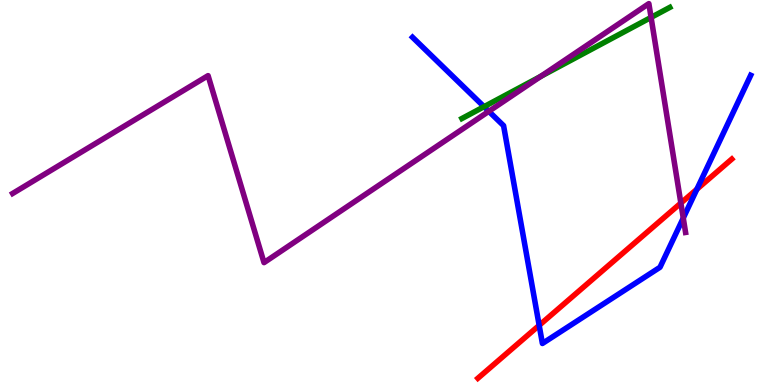[{'lines': ['blue', 'red'], 'intersections': [{'x': 6.96, 'y': 1.55}, {'x': 8.99, 'y': 5.08}]}, {'lines': ['green', 'red'], 'intersections': []}, {'lines': ['purple', 'red'], 'intersections': [{'x': 8.79, 'y': 4.73}]}, {'lines': ['blue', 'green'], 'intersections': [{'x': 6.25, 'y': 7.23}]}, {'lines': ['blue', 'purple'], 'intersections': [{'x': 6.31, 'y': 7.11}, {'x': 8.82, 'y': 4.34}]}, {'lines': ['green', 'purple'], 'intersections': [{'x': 6.98, 'y': 8.02}, {'x': 8.4, 'y': 9.55}]}]